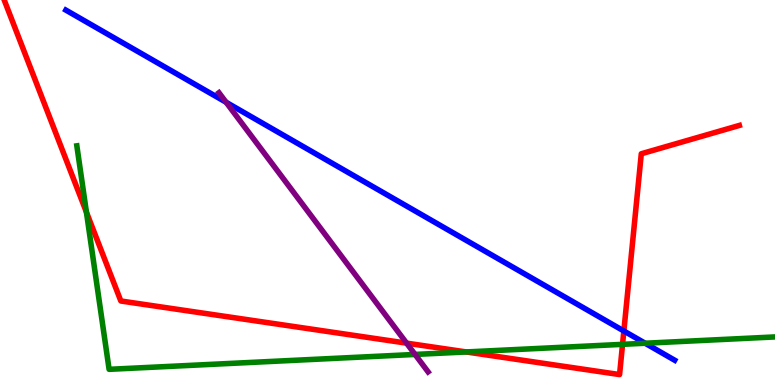[{'lines': ['blue', 'red'], 'intersections': [{'x': 8.05, 'y': 1.4}]}, {'lines': ['green', 'red'], 'intersections': [{'x': 1.12, 'y': 4.49}, {'x': 6.02, 'y': 0.859}, {'x': 8.03, 'y': 1.06}]}, {'lines': ['purple', 'red'], 'intersections': [{'x': 5.25, 'y': 1.09}]}, {'lines': ['blue', 'green'], 'intersections': [{'x': 8.32, 'y': 1.08}]}, {'lines': ['blue', 'purple'], 'intersections': [{'x': 2.92, 'y': 7.34}]}, {'lines': ['green', 'purple'], 'intersections': [{'x': 5.36, 'y': 0.794}]}]